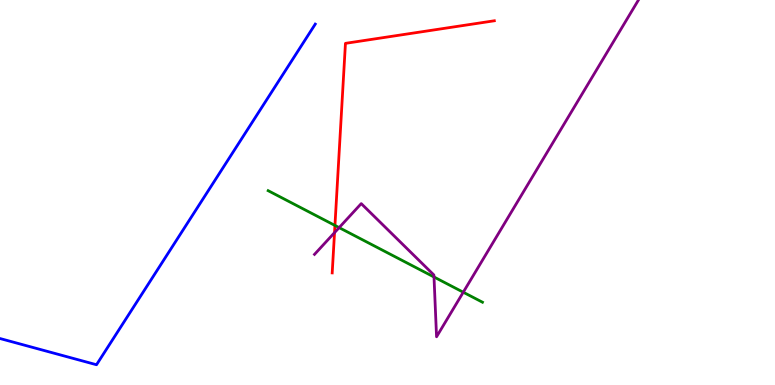[{'lines': ['blue', 'red'], 'intersections': []}, {'lines': ['green', 'red'], 'intersections': [{'x': 4.32, 'y': 4.14}]}, {'lines': ['purple', 'red'], 'intersections': [{'x': 4.32, 'y': 3.96}]}, {'lines': ['blue', 'green'], 'intersections': []}, {'lines': ['blue', 'purple'], 'intersections': []}, {'lines': ['green', 'purple'], 'intersections': [{'x': 4.38, 'y': 4.09}, {'x': 5.6, 'y': 2.81}, {'x': 5.98, 'y': 2.41}]}]